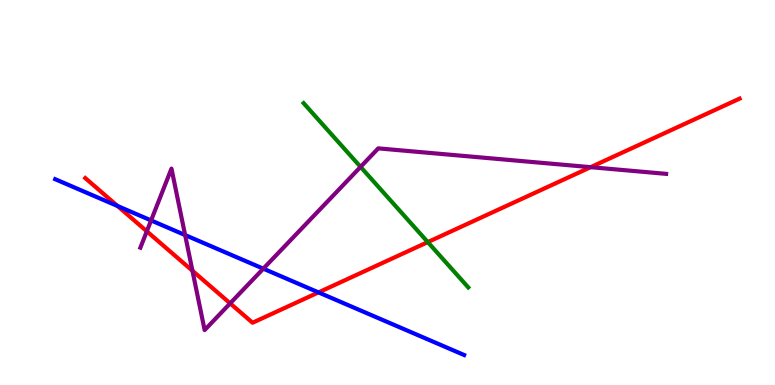[{'lines': ['blue', 'red'], 'intersections': [{'x': 1.52, 'y': 4.65}, {'x': 4.11, 'y': 2.41}]}, {'lines': ['green', 'red'], 'intersections': [{'x': 5.52, 'y': 3.71}]}, {'lines': ['purple', 'red'], 'intersections': [{'x': 1.89, 'y': 3.99}, {'x': 2.48, 'y': 2.97}, {'x': 2.97, 'y': 2.12}, {'x': 7.62, 'y': 5.66}]}, {'lines': ['blue', 'green'], 'intersections': []}, {'lines': ['blue', 'purple'], 'intersections': [{'x': 1.95, 'y': 4.27}, {'x': 2.39, 'y': 3.89}, {'x': 3.4, 'y': 3.02}]}, {'lines': ['green', 'purple'], 'intersections': [{'x': 4.65, 'y': 5.67}]}]